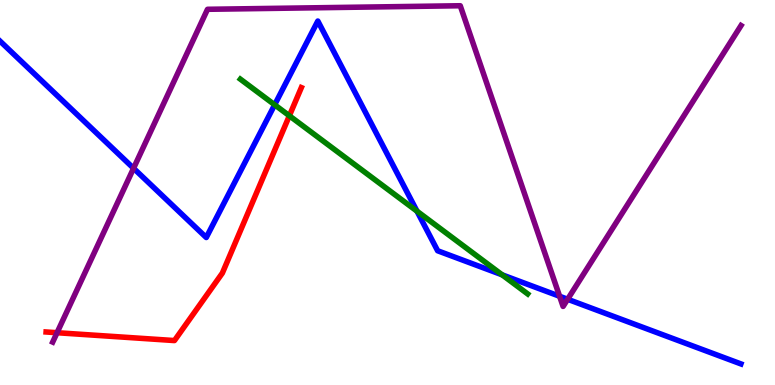[{'lines': ['blue', 'red'], 'intersections': []}, {'lines': ['green', 'red'], 'intersections': [{'x': 3.73, 'y': 6.99}]}, {'lines': ['purple', 'red'], 'intersections': [{'x': 0.736, 'y': 1.36}]}, {'lines': ['blue', 'green'], 'intersections': [{'x': 3.54, 'y': 7.28}, {'x': 5.38, 'y': 4.51}, {'x': 6.48, 'y': 2.86}]}, {'lines': ['blue', 'purple'], 'intersections': [{'x': 1.72, 'y': 5.63}, {'x': 7.22, 'y': 2.3}, {'x': 7.32, 'y': 2.23}]}, {'lines': ['green', 'purple'], 'intersections': []}]